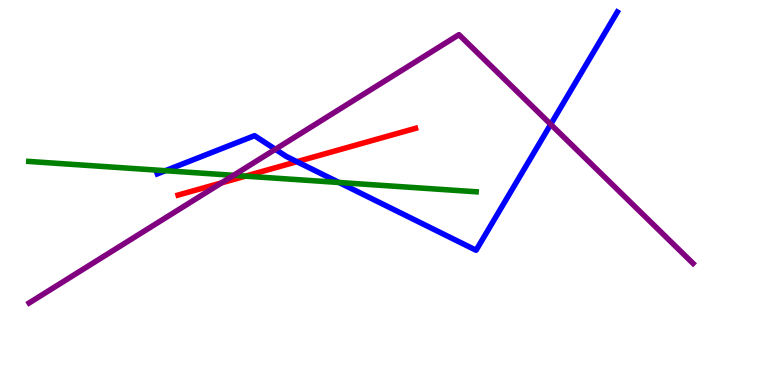[{'lines': ['blue', 'red'], 'intersections': [{'x': 3.83, 'y': 5.8}]}, {'lines': ['green', 'red'], 'intersections': [{'x': 3.17, 'y': 5.43}]}, {'lines': ['purple', 'red'], 'intersections': [{'x': 2.86, 'y': 5.25}]}, {'lines': ['blue', 'green'], 'intersections': [{'x': 2.13, 'y': 5.57}, {'x': 4.37, 'y': 5.26}]}, {'lines': ['blue', 'purple'], 'intersections': [{'x': 3.55, 'y': 6.12}, {'x': 7.11, 'y': 6.77}]}, {'lines': ['green', 'purple'], 'intersections': [{'x': 3.01, 'y': 5.45}]}]